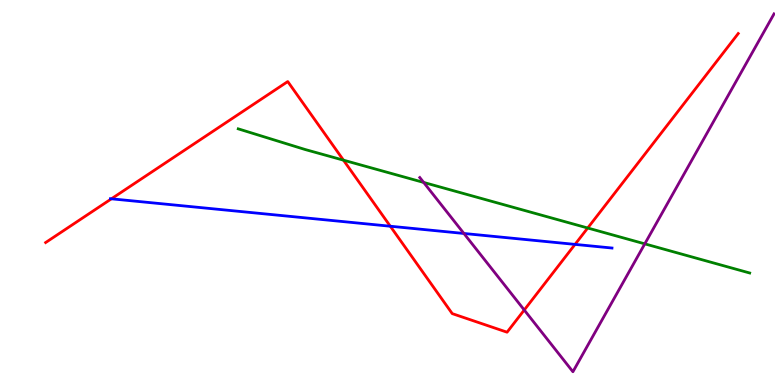[{'lines': ['blue', 'red'], 'intersections': [{'x': 1.44, 'y': 4.84}, {'x': 5.04, 'y': 4.12}, {'x': 7.42, 'y': 3.65}]}, {'lines': ['green', 'red'], 'intersections': [{'x': 4.43, 'y': 5.84}, {'x': 7.58, 'y': 4.08}]}, {'lines': ['purple', 'red'], 'intersections': [{'x': 6.76, 'y': 1.95}]}, {'lines': ['blue', 'green'], 'intersections': []}, {'lines': ['blue', 'purple'], 'intersections': [{'x': 5.99, 'y': 3.94}]}, {'lines': ['green', 'purple'], 'intersections': [{'x': 5.47, 'y': 5.26}, {'x': 8.32, 'y': 3.67}]}]